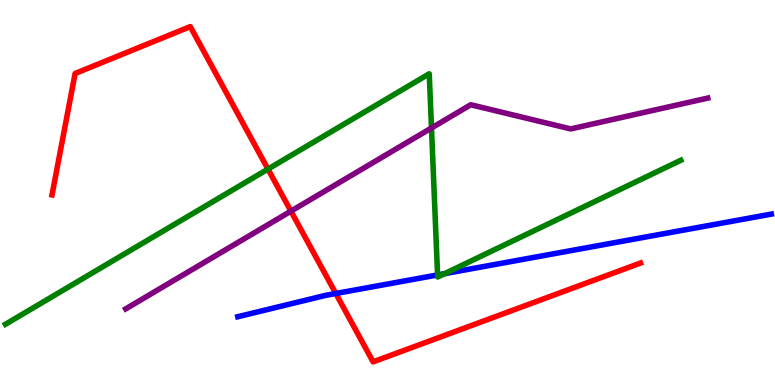[{'lines': ['blue', 'red'], 'intersections': [{'x': 4.33, 'y': 2.38}]}, {'lines': ['green', 'red'], 'intersections': [{'x': 3.46, 'y': 5.61}]}, {'lines': ['purple', 'red'], 'intersections': [{'x': 3.75, 'y': 4.52}]}, {'lines': ['blue', 'green'], 'intersections': [{'x': 5.65, 'y': 2.86}, {'x': 5.74, 'y': 2.89}]}, {'lines': ['blue', 'purple'], 'intersections': []}, {'lines': ['green', 'purple'], 'intersections': [{'x': 5.57, 'y': 6.68}]}]